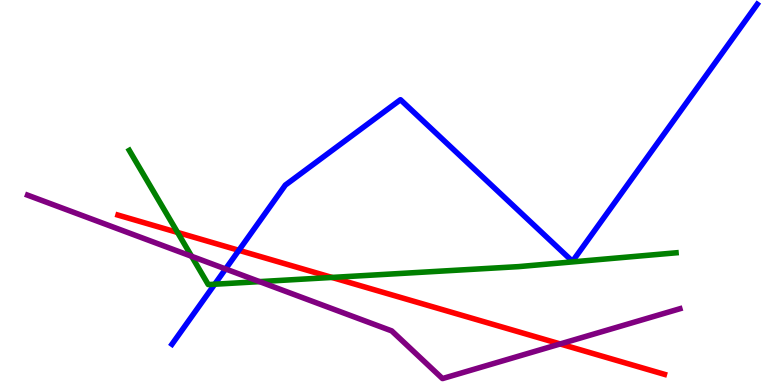[{'lines': ['blue', 'red'], 'intersections': [{'x': 3.08, 'y': 3.5}]}, {'lines': ['green', 'red'], 'intersections': [{'x': 2.29, 'y': 3.96}, {'x': 4.28, 'y': 2.79}]}, {'lines': ['purple', 'red'], 'intersections': [{'x': 7.23, 'y': 1.07}]}, {'lines': ['blue', 'green'], 'intersections': [{'x': 2.77, 'y': 2.62}]}, {'lines': ['blue', 'purple'], 'intersections': [{'x': 2.91, 'y': 3.01}]}, {'lines': ['green', 'purple'], 'intersections': [{'x': 2.47, 'y': 3.34}, {'x': 3.35, 'y': 2.69}]}]